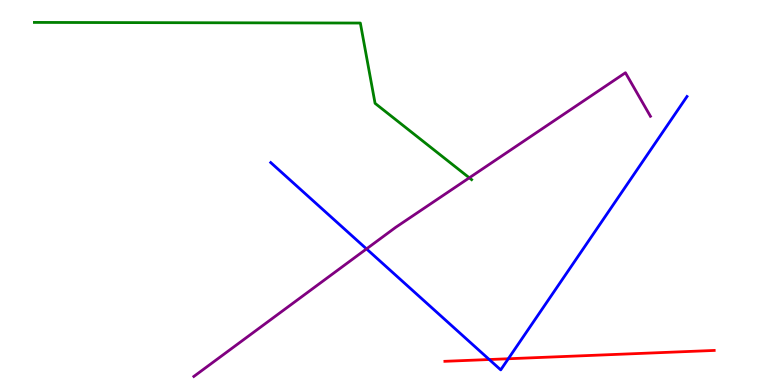[{'lines': ['blue', 'red'], 'intersections': [{'x': 6.31, 'y': 0.662}, {'x': 6.56, 'y': 0.682}]}, {'lines': ['green', 'red'], 'intersections': []}, {'lines': ['purple', 'red'], 'intersections': []}, {'lines': ['blue', 'green'], 'intersections': []}, {'lines': ['blue', 'purple'], 'intersections': [{'x': 4.73, 'y': 3.54}]}, {'lines': ['green', 'purple'], 'intersections': [{'x': 6.06, 'y': 5.38}]}]